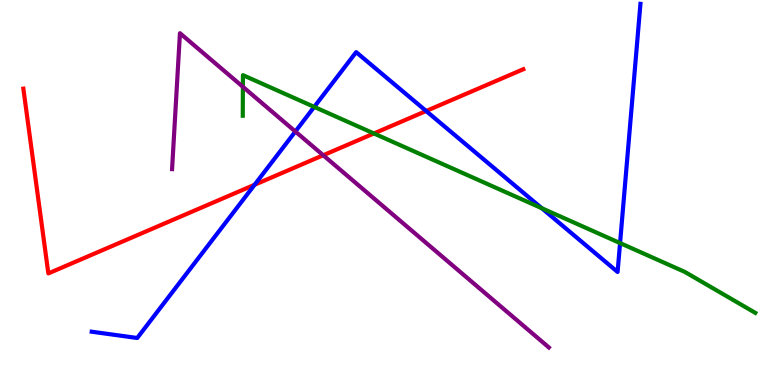[{'lines': ['blue', 'red'], 'intersections': [{'x': 3.29, 'y': 5.2}, {'x': 5.5, 'y': 7.12}]}, {'lines': ['green', 'red'], 'intersections': [{'x': 4.82, 'y': 6.53}]}, {'lines': ['purple', 'red'], 'intersections': [{'x': 4.17, 'y': 5.97}]}, {'lines': ['blue', 'green'], 'intersections': [{'x': 4.05, 'y': 7.22}, {'x': 6.99, 'y': 4.59}, {'x': 8.0, 'y': 3.69}]}, {'lines': ['blue', 'purple'], 'intersections': [{'x': 3.81, 'y': 6.58}]}, {'lines': ['green', 'purple'], 'intersections': [{'x': 3.13, 'y': 7.75}]}]